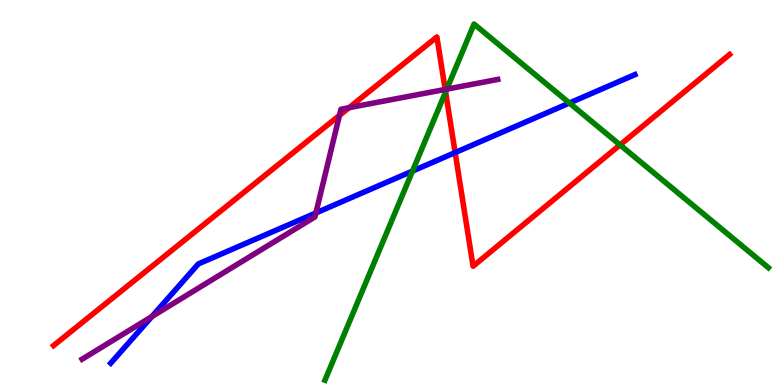[{'lines': ['blue', 'red'], 'intersections': [{'x': 5.87, 'y': 6.04}]}, {'lines': ['green', 'red'], 'intersections': [{'x': 5.75, 'y': 7.61}, {'x': 8.0, 'y': 6.24}]}, {'lines': ['purple', 'red'], 'intersections': [{'x': 4.38, 'y': 7.0}, {'x': 4.5, 'y': 7.2}, {'x': 5.74, 'y': 7.68}]}, {'lines': ['blue', 'green'], 'intersections': [{'x': 5.32, 'y': 5.56}, {'x': 7.35, 'y': 7.32}]}, {'lines': ['blue', 'purple'], 'intersections': [{'x': 1.96, 'y': 1.78}, {'x': 4.08, 'y': 4.47}]}, {'lines': ['green', 'purple'], 'intersections': [{'x': 5.77, 'y': 7.69}]}]